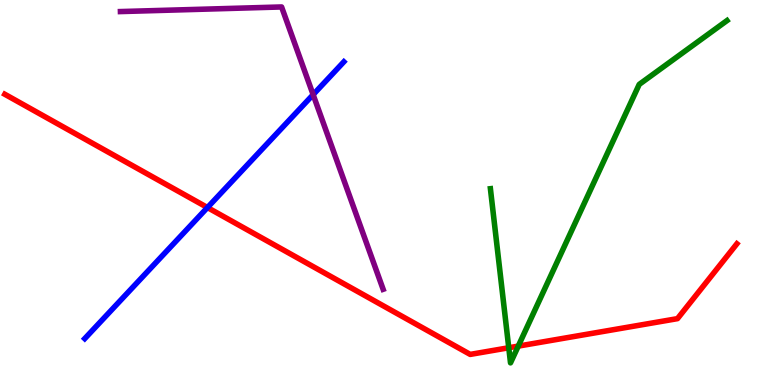[{'lines': ['blue', 'red'], 'intersections': [{'x': 2.68, 'y': 4.61}]}, {'lines': ['green', 'red'], 'intersections': [{'x': 6.56, 'y': 0.967}, {'x': 6.69, 'y': 1.01}]}, {'lines': ['purple', 'red'], 'intersections': []}, {'lines': ['blue', 'green'], 'intersections': []}, {'lines': ['blue', 'purple'], 'intersections': [{'x': 4.04, 'y': 7.54}]}, {'lines': ['green', 'purple'], 'intersections': []}]